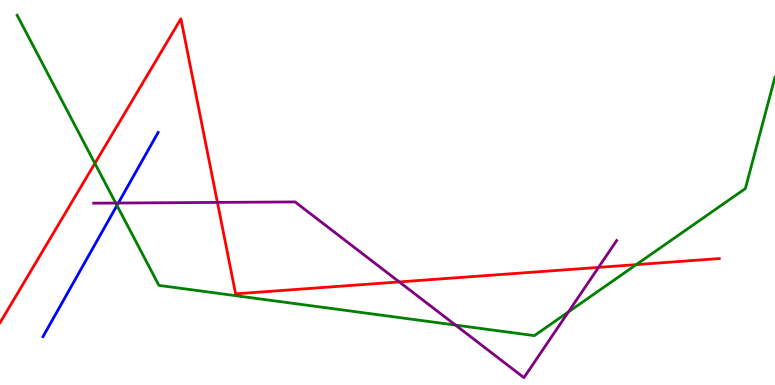[{'lines': ['blue', 'red'], 'intersections': []}, {'lines': ['green', 'red'], 'intersections': [{'x': 1.22, 'y': 5.76}, {'x': 8.21, 'y': 3.13}]}, {'lines': ['purple', 'red'], 'intersections': [{'x': 2.81, 'y': 4.74}, {'x': 5.15, 'y': 2.68}, {'x': 7.72, 'y': 3.05}]}, {'lines': ['blue', 'green'], 'intersections': [{'x': 1.51, 'y': 4.66}]}, {'lines': ['blue', 'purple'], 'intersections': [{'x': 1.53, 'y': 4.73}]}, {'lines': ['green', 'purple'], 'intersections': [{'x': 1.49, 'y': 4.73}, {'x': 5.88, 'y': 1.56}, {'x': 7.33, 'y': 1.9}]}]